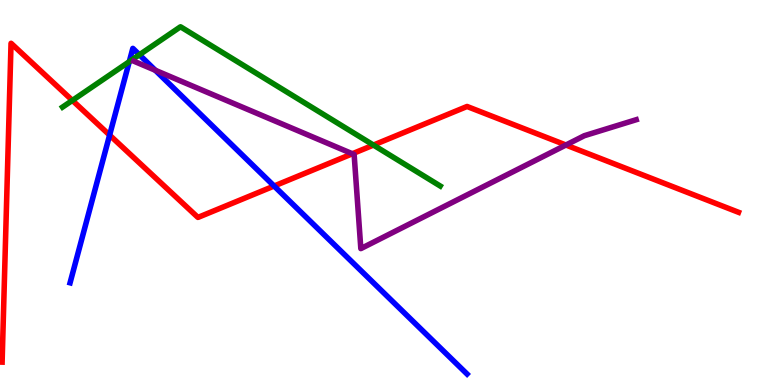[{'lines': ['blue', 'red'], 'intersections': [{'x': 1.41, 'y': 6.49}, {'x': 3.54, 'y': 5.17}]}, {'lines': ['green', 'red'], 'intersections': [{'x': 0.934, 'y': 7.39}, {'x': 4.82, 'y': 6.23}]}, {'lines': ['purple', 'red'], 'intersections': [{'x': 4.55, 'y': 6.01}, {'x': 7.3, 'y': 6.23}]}, {'lines': ['blue', 'green'], 'intersections': [{'x': 1.67, 'y': 8.4}, {'x': 1.8, 'y': 8.58}]}, {'lines': ['blue', 'purple'], 'intersections': [{'x': 2.0, 'y': 8.17}]}, {'lines': ['green', 'purple'], 'intersections': []}]